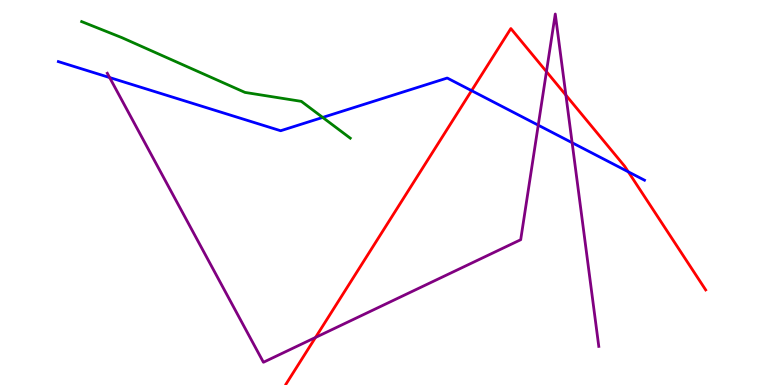[{'lines': ['blue', 'red'], 'intersections': [{'x': 6.08, 'y': 7.65}, {'x': 8.11, 'y': 5.54}]}, {'lines': ['green', 'red'], 'intersections': []}, {'lines': ['purple', 'red'], 'intersections': [{'x': 4.07, 'y': 1.23}, {'x': 7.05, 'y': 8.14}, {'x': 7.3, 'y': 7.53}]}, {'lines': ['blue', 'green'], 'intersections': [{'x': 4.16, 'y': 6.95}]}, {'lines': ['blue', 'purple'], 'intersections': [{'x': 1.41, 'y': 7.99}, {'x': 6.95, 'y': 6.75}, {'x': 7.38, 'y': 6.29}]}, {'lines': ['green', 'purple'], 'intersections': []}]